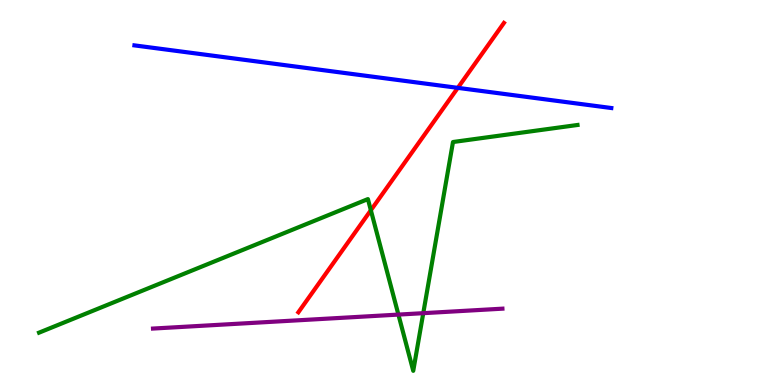[{'lines': ['blue', 'red'], 'intersections': [{'x': 5.91, 'y': 7.72}]}, {'lines': ['green', 'red'], 'intersections': [{'x': 4.79, 'y': 4.54}]}, {'lines': ['purple', 'red'], 'intersections': []}, {'lines': ['blue', 'green'], 'intersections': []}, {'lines': ['blue', 'purple'], 'intersections': []}, {'lines': ['green', 'purple'], 'intersections': [{'x': 5.14, 'y': 1.83}, {'x': 5.46, 'y': 1.87}]}]